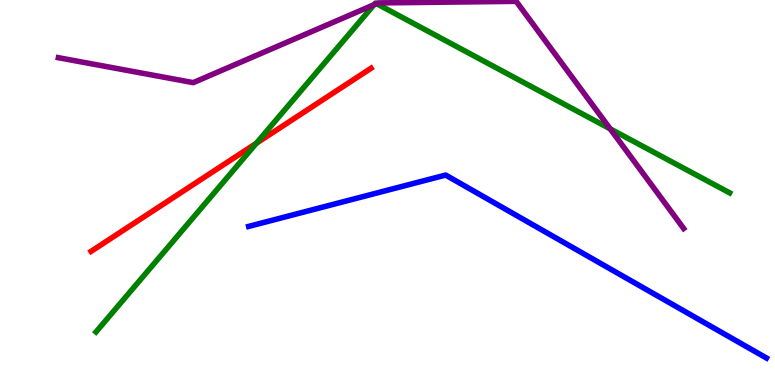[{'lines': ['blue', 'red'], 'intersections': []}, {'lines': ['green', 'red'], 'intersections': [{'x': 3.31, 'y': 6.28}]}, {'lines': ['purple', 'red'], 'intersections': []}, {'lines': ['blue', 'green'], 'intersections': []}, {'lines': ['blue', 'purple'], 'intersections': []}, {'lines': ['green', 'purple'], 'intersections': [{'x': 4.83, 'y': 9.88}, {'x': 4.86, 'y': 9.91}, {'x': 7.87, 'y': 6.65}]}]